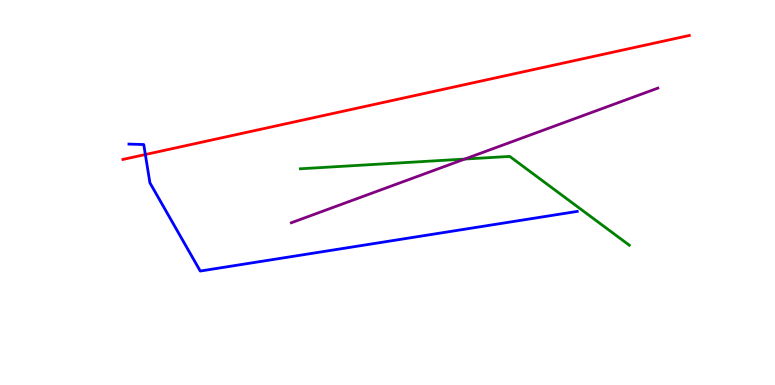[{'lines': ['blue', 'red'], 'intersections': [{'x': 1.88, 'y': 5.99}]}, {'lines': ['green', 'red'], 'intersections': []}, {'lines': ['purple', 'red'], 'intersections': []}, {'lines': ['blue', 'green'], 'intersections': []}, {'lines': ['blue', 'purple'], 'intersections': []}, {'lines': ['green', 'purple'], 'intersections': [{'x': 6.0, 'y': 5.87}]}]